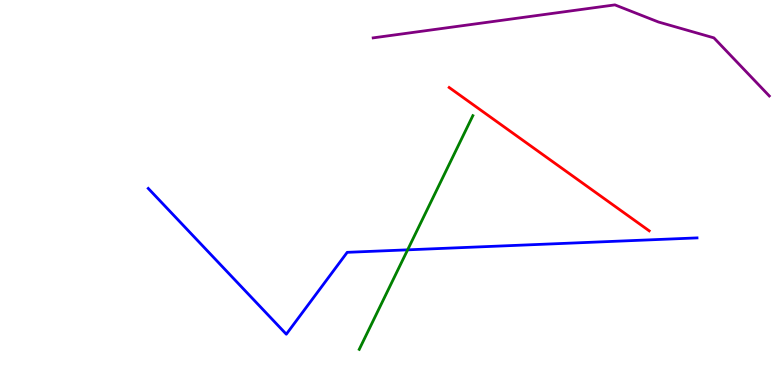[{'lines': ['blue', 'red'], 'intersections': []}, {'lines': ['green', 'red'], 'intersections': []}, {'lines': ['purple', 'red'], 'intersections': []}, {'lines': ['blue', 'green'], 'intersections': [{'x': 5.26, 'y': 3.51}]}, {'lines': ['blue', 'purple'], 'intersections': []}, {'lines': ['green', 'purple'], 'intersections': []}]